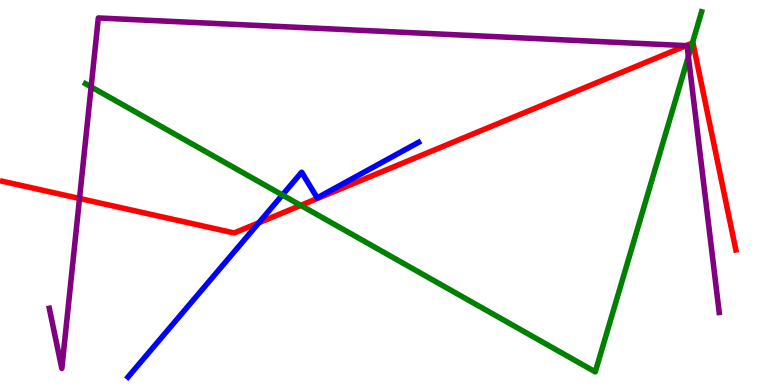[{'lines': ['blue', 'red'], 'intersections': [{'x': 3.34, 'y': 4.21}]}, {'lines': ['green', 'red'], 'intersections': [{'x': 3.88, 'y': 4.67}, {'x': 8.93, 'y': 8.88}]}, {'lines': ['purple', 'red'], 'intersections': [{'x': 1.03, 'y': 4.84}, {'x': 8.85, 'y': 8.81}]}, {'lines': ['blue', 'green'], 'intersections': [{'x': 3.64, 'y': 4.94}]}, {'lines': ['blue', 'purple'], 'intersections': []}, {'lines': ['green', 'purple'], 'intersections': [{'x': 1.18, 'y': 7.74}, {'x': 8.88, 'y': 8.53}]}]